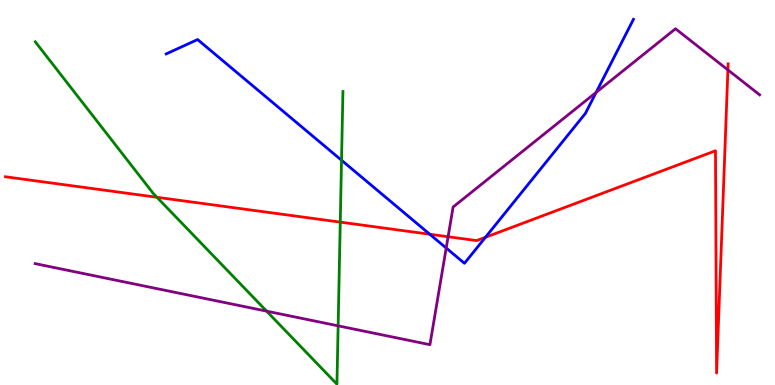[{'lines': ['blue', 'red'], 'intersections': [{'x': 5.55, 'y': 3.92}, {'x': 6.26, 'y': 3.84}]}, {'lines': ['green', 'red'], 'intersections': [{'x': 2.02, 'y': 4.88}, {'x': 4.39, 'y': 4.23}]}, {'lines': ['purple', 'red'], 'intersections': [{'x': 5.78, 'y': 3.85}, {'x': 9.39, 'y': 8.18}]}, {'lines': ['blue', 'green'], 'intersections': [{'x': 4.41, 'y': 5.84}]}, {'lines': ['blue', 'purple'], 'intersections': [{'x': 5.76, 'y': 3.56}, {'x': 7.69, 'y': 7.6}]}, {'lines': ['green', 'purple'], 'intersections': [{'x': 3.44, 'y': 1.92}, {'x': 4.36, 'y': 1.54}]}]